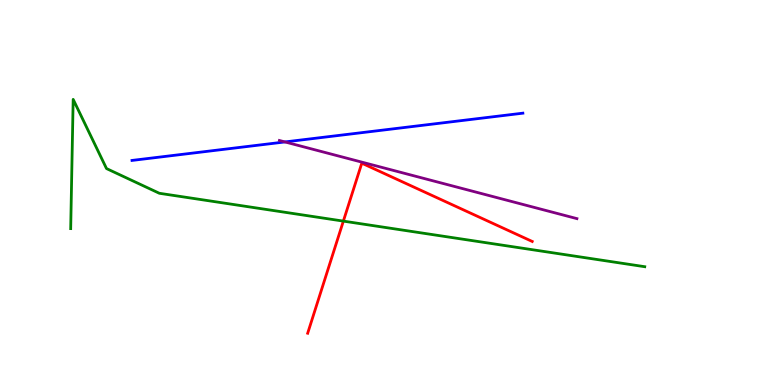[{'lines': ['blue', 'red'], 'intersections': []}, {'lines': ['green', 'red'], 'intersections': [{'x': 4.43, 'y': 4.26}]}, {'lines': ['purple', 'red'], 'intersections': []}, {'lines': ['blue', 'green'], 'intersections': []}, {'lines': ['blue', 'purple'], 'intersections': [{'x': 3.68, 'y': 6.31}]}, {'lines': ['green', 'purple'], 'intersections': []}]